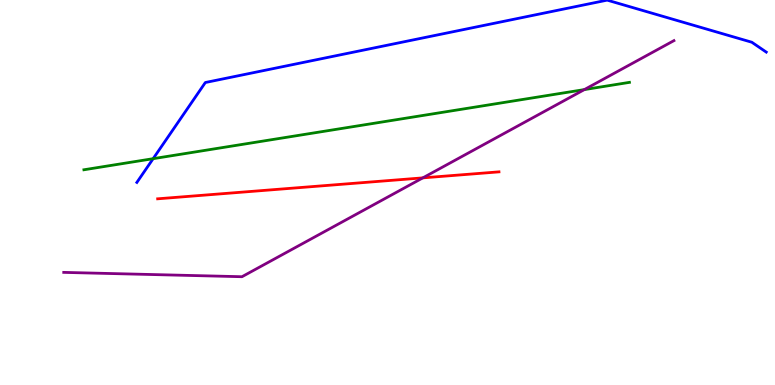[{'lines': ['blue', 'red'], 'intersections': []}, {'lines': ['green', 'red'], 'intersections': []}, {'lines': ['purple', 'red'], 'intersections': [{'x': 5.46, 'y': 5.38}]}, {'lines': ['blue', 'green'], 'intersections': [{'x': 1.98, 'y': 5.88}]}, {'lines': ['blue', 'purple'], 'intersections': []}, {'lines': ['green', 'purple'], 'intersections': [{'x': 7.54, 'y': 7.67}]}]